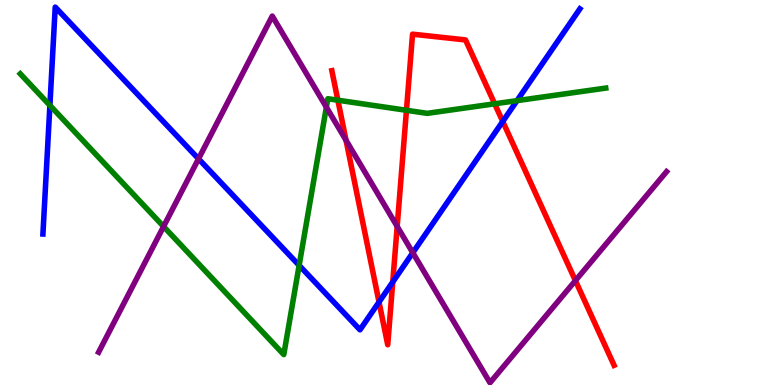[{'lines': ['blue', 'red'], 'intersections': [{'x': 4.89, 'y': 2.15}, {'x': 5.07, 'y': 2.68}, {'x': 6.49, 'y': 6.85}]}, {'lines': ['green', 'red'], 'intersections': [{'x': 4.36, 'y': 7.4}, {'x': 5.24, 'y': 7.14}, {'x': 6.38, 'y': 7.3}]}, {'lines': ['purple', 'red'], 'intersections': [{'x': 4.47, 'y': 6.36}, {'x': 5.12, 'y': 4.12}, {'x': 7.42, 'y': 2.71}]}, {'lines': ['blue', 'green'], 'intersections': [{'x': 0.644, 'y': 7.26}, {'x': 3.86, 'y': 3.11}, {'x': 6.67, 'y': 7.39}]}, {'lines': ['blue', 'purple'], 'intersections': [{'x': 2.56, 'y': 5.87}, {'x': 5.33, 'y': 3.44}]}, {'lines': ['green', 'purple'], 'intersections': [{'x': 2.11, 'y': 4.12}, {'x': 4.21, 'y': 7.22}]}]